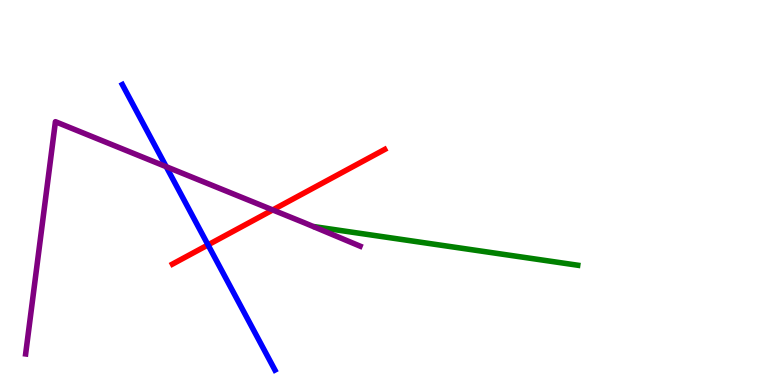[{'lines': ['blue', 'red'], 'intersections': [{'x': 2.68, 'y': 3.64}]}, {'lines': ['green', 'red'], 'intersections': []}, {'lines': ['purple', 'red'], 'intersections': [{'x': 3.52, 'y': 4.55}]}, {'lines': ['blue', 'green'], 'intersections': []}, {'lines': ['blue', 'purple'], 'intersections': [{'x': 2.14, 'y': 5.67}]}, {'lines': ['green', 'purple'], 'intersections': []}]